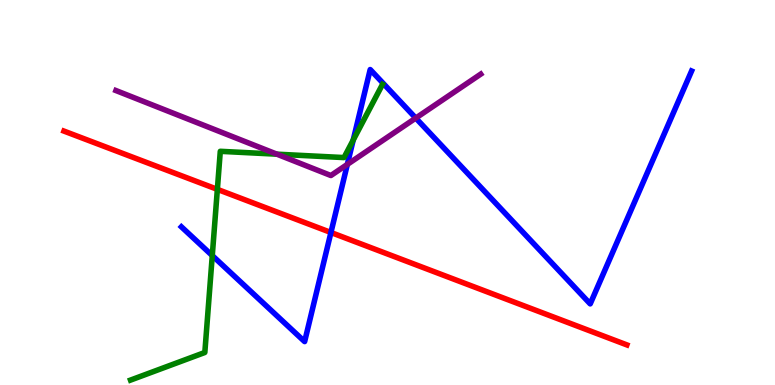[{'lines': ['blue', 'red'], 'intersections': [{'x': 4.27, 'y': 3.96}]}, {'lines': ['green', 'red'], 'intersections': [{'x': 2.8, 'y': 5.08}]}, {'lines': ['purple', 'red'], 'intersections': []}, {'lines': ['blue', 'green'], 'intersections': [{'x': 2.74, 'y': 3.36}, {'x': 4.56, 'y': 6.36}]}, {'lines': ['blue', 'purple'], 'intersections': [{'x': 4.48, 'y': 5.73}, {'x': 5.36, 'y': 6.93}]}, {'lines': ['green', 'purple'], 'intersections': [{'x': 3.57, 'y': 6.0}]}]